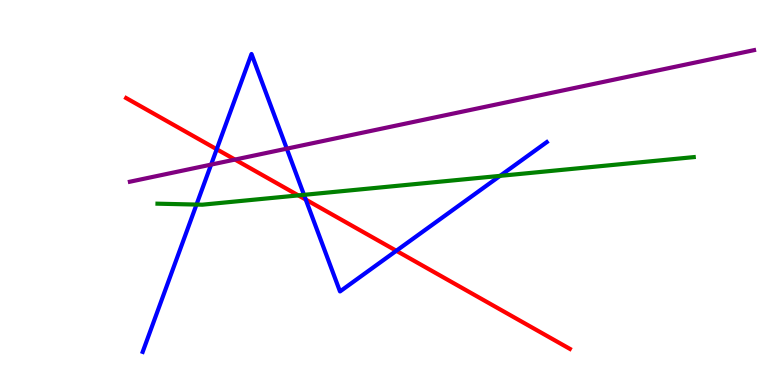[{'lines': ['blue', 'red'], 'intersections': [{'x': 2.8, 'y': 6.12}, {'x': 3.95, 'y': 4.82}, {'x': 5.11, 'y': 3.49}]}, {'lines': ['green', 'red'], 'intersections': [{'x': 3.85, 'y': 4.92}]}, {'lines': ['purple', 'red'], 'intersections': [{'x': 3.03, 'y': 5.86}]}, {'lines': ['blue', 'green'], 'intersections': [{'x': 2.54, 'y': 4.69}, {'x': 3.92, 'y': 4.94}, {'x': 6.45, 'y': 5.43}]}, {'lines': ['blue', 'purple'], 'intersections': [{'x': 2.72, 'y': 5.72}, {'x': 3.7, 'y': 6.14}]}, {'lines': ['green', 'purple'], 'intersections': []}]